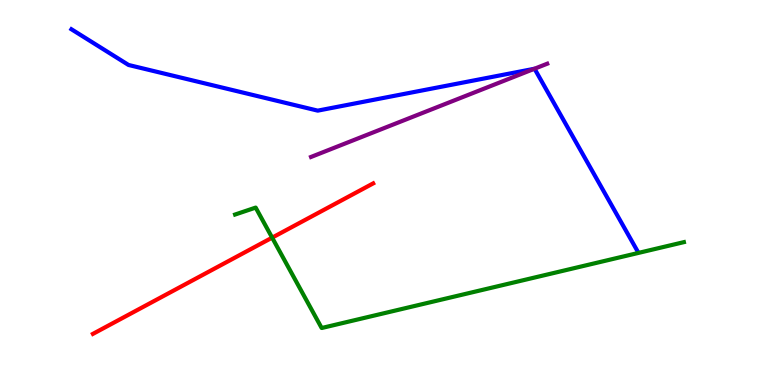[{'lines': ['blue', 'red'], 'intersections': []}, {'lines': ['green', 'red'], 'intersections': [{'x': 3.51, 'y': 3.83}]}, {'lines': ['purple', 'red'], 'intersections': []}, {'lines': ['blue', 'green'], 'intersections': []}, {'lines': ['blue', 'purple'], 'intersections': [{'x': 6.9, 'y': 8.21}]}, {'lines': ['green', 'purple'], 'intersections': []}]